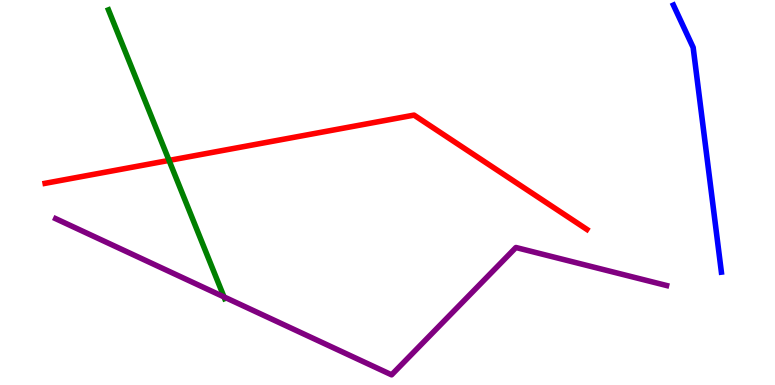[{'lines': ['blue', 'red'], 'intersections': []}, {'lines': ['green', 'red'], 'intersections': [{'x': 2.18, 'y': 5.83}]}, {'lines': ['purple', 'red'], 'intersections': []}, {'lines': ['blue', 'green'], 'intersections': []}, {'lines': ['blue', 'purple'], 'intersections': []}, {'lines': ['green', 'purple'], 'intersections': [{'x': 2.89, 'y': 2.29}]}]